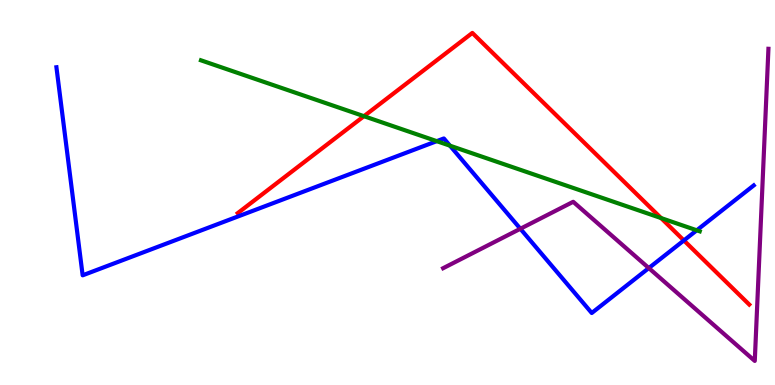[{'lines': ['blue', 'red'], 'intersections': [{'x': 8.82, 'y': 3.76}]}, {'lines': ['green', 'red'], 'intersections': [{'x': 4.7, 'y': 6.98}, {'x': 8.53, 'y': 4.34}]}, {'lines': ['purple', 'red'], 'intersections': []}, {'lines': ['blue', 'green'], 'intersections': [{'x': 5.64, 'y': 6.33}, {'x': 5.81, 'y': 6.22}, {'x': 8.99, 'y': 4.02}]}, {'lines': ['blue', 'purple'], 'intersections': [{'x': 6.71, 'y': 4.06}, {'x': 8.37, 'y': 3.04}]}, {'lines': ['green', 'purple'], 'intersections': []}]